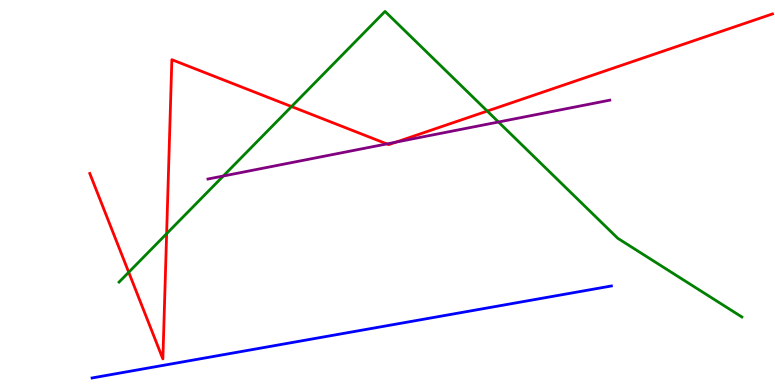[{'lines': ['blue', 'red'], 'intersections': []}, {'lines': ['green', 'red'], 'intersections': [{'x': 1.66, 'y': 2.93}, {'x': 2.15, 'y': 3.93}, {'x': 3.76, 'y': 7.23}, {'x': 6.29, 'y': 7.12}]}, {'lines': ['purple', 'red'], 'intersections': [{'x': 4.99, 'y': 6.26}, {'x': 5.11, 'y': 6.31}]}, {'lines': ['blue', 'green'], 'intersections': []}, {'lines': ['blue', 'purple'], 'intersections': []}, {'lines': ['green', 'purple'], 'intersections': [{'x': 2.88, 'y': 5.43}, {'x': 6.43, 'y': 6.83}]}]